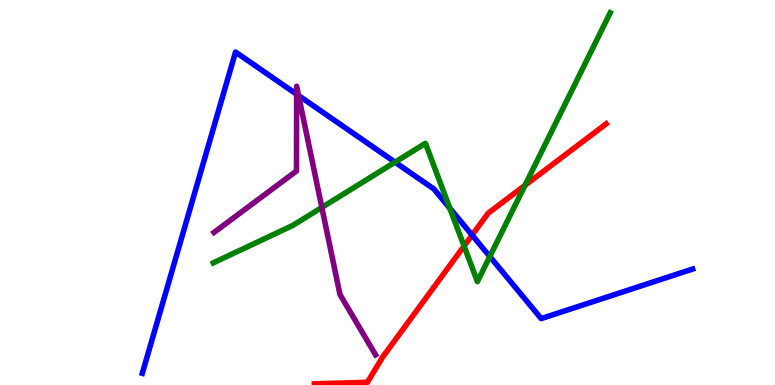[{'lines': ['blue', 'red'], 'intersections': [{'x': 6.09, 'y': 3.89}]}, {'lines': ['green', 'red'], 'intersections': [{'x': 5.99, 'y': 3.61}, {'x': 6.77, 'y': 5.19}]}, {'lines': ['purple', 'red'], 'intersections': []}, {'lines': ['blue', 'green'], 'intersections': [{'x': 5.1, 'y': 5.79}, {'x': 5.8, 'y': 4.59}, {'x': 6.32, 'y': 3.34}]}, {'lines': ['blue', 'purple'], 'intersections': [{'x': 3.83, 'y': 7.55}, {'x': 3.85, 'y': 7.52}]}, {'lines': ['green', 'purple'], 'intersections': [{'x': 4.15, 'y': 4.61}]}]